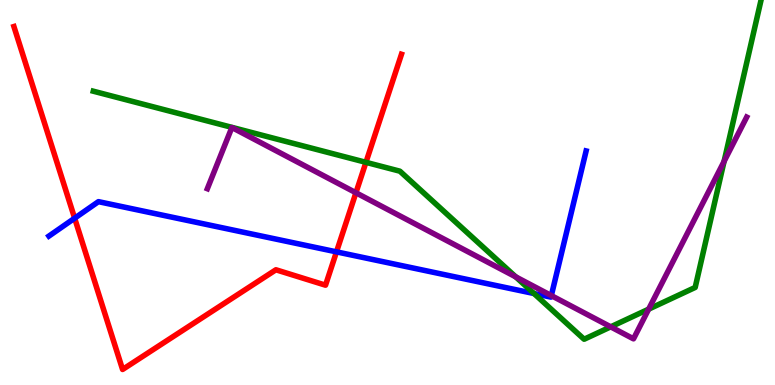[{'lines': ['blue', 'red'], 'intersections': [{'x': 0.963, 'y': 4.33}, {'x': 4.34, 'y': 3.46}]}, {'lines': ['green', 'red'], 'intersections': [{'x': 4.72, 'y': 5.78}]}, {'lines': ['purple', 'red'], 'intersections': [{'x': 4.59, 'y': 4.99}]}, {'lines': ['blue', 'green'], 'intersections': [{'x': 6.89, 'y': 2.38}]}, {'lines': ['blue', 'purple'], 'intersections': [{'x': 7.11, 'y': 2.32}]}, {'lines': ['green', 'purple'], 'intersections': [{'x': 6.65, 'y': 2.81}, {'x': 7.88, 'y': 1.51}, {'x': 8.37, 'y': 1.97}, {'x': 9.34, 'y': 5.81}]}]